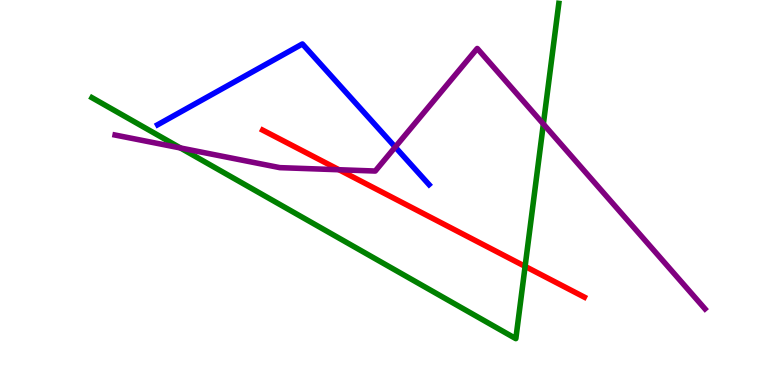[{'lines': ['blue', 'red'], 'intersections': []}, {'lines': ['green', 'red'], 'intersections': [{'x': 6.78, 'y': 3.08}]}, {'lines': ['purple', 'red'], 'intersections': [{'x': 4.37, 'y': 5.59}]}, {'lines': ['blue', 'green'], 'intersections': []}, {'lines': ['blue', 'purple'], 'intersections': [{'x': 5.1, 'y': 6.18}]}, {'lines': ['green', 'purple'], 'intersections': [{'x': 2.33, 'y': 6.16}, {'x': 7.01, 'y': 6.78}]}]